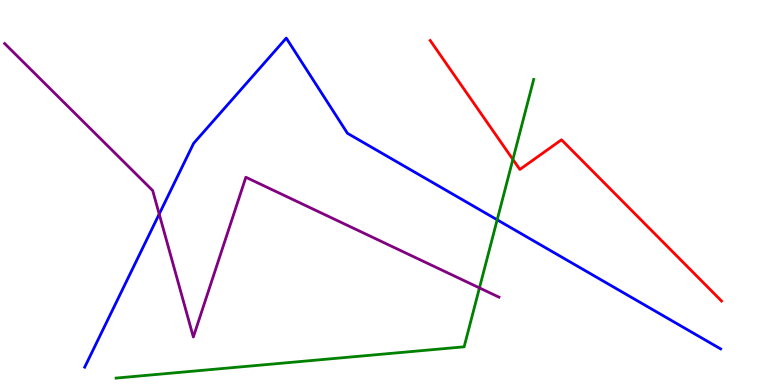[{'lines': ['blue', 'red'], 'intersections': []}, {'lines': ['green', 'red'], 'intersections': [{'x': 6.62, 'y': 5.86}]}, {'lines': ['purple', 'red'], 'intersections': []}, {'lines': ['blue', 'green'], 'intersections': [{'x': 6.42, 'y': 4.29}]}, {'lines': ['blue', 'purple'], 'intersections': [{'x': 2.05, 'y': 4.44}]}, {'lines': ['green', 'purple'], 'intersections': [{'x': 6.19, 'y': 2.52}]}]